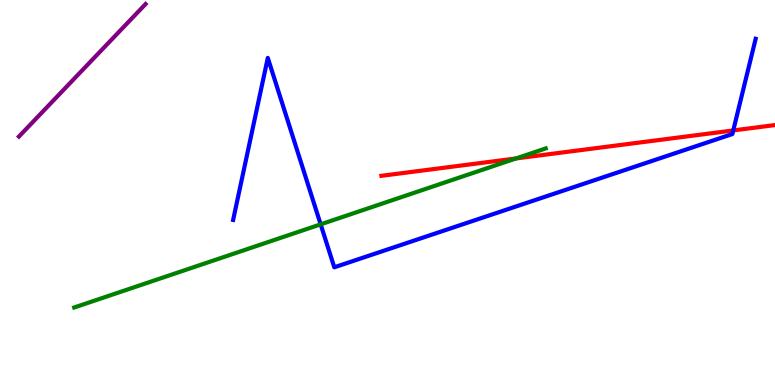[{'lines': ['blue', 'red'], 'intersections': [{'x': 9.46, 'y': 6.61}]}, {'lines': ['green', 'red'], 'intersections': [{'x': 6.66, 'y': 5.88}]}, {'lines': ['purple', 'red'], 'intersections': []}, {'lines': ['blue', 'green'], 'intersections': [{'x': 4.14, 'y': 4.17}]}, {'lines': ['blue', 'purple'], 'intersections': []}, {'lines': ['green', 'purple'], 'intersections': []}]